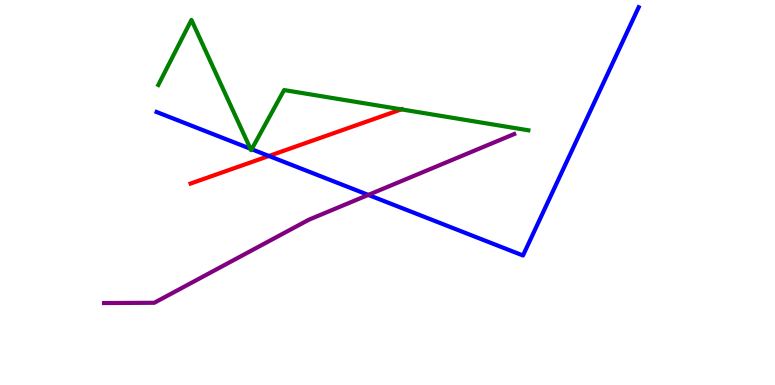[{'lines': ['blue', 'red'], 'intersections': [{'x': 3.47, 'y': 5.95}]}, {'lines': ['green', 'red'], 'intersections': [{'x': 5.18, 'y': 7.16}]}, {'lines': ['purple', 'red'], 'intersections': []}, {'lines': ['blue', 'green'], 'intersections': [{'x': 3.23, 'y': 6.14}, {'x': 3.25, 'y': 6.12}]}, {'lines': ['blue', 'purple'], 'intersections': [{'x': 4.75, 'y': 4.94}]}, {'lines': ['green', 'purple'], 'intersections': []}]